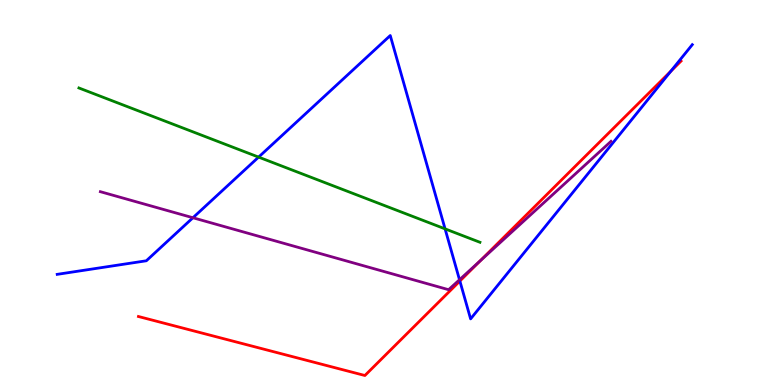[{'lines': ['blue', 'red'], 'intersections': [{'x': 5.93, 'y': 2.7}, {'x': 8.66, 'y': 8.15}]}, {'lines': ['green', 'red'], 'intersections': []}, {'lines': ['purple', 'red'], 'intersections': [{'x': 6.2, 'y': 3.22}]}, {'lines': ['blue', 'green'], 'intersections': [{'x': 3.34, 'y': 5.92}, {'x': 5.74, 'y': 4.06}]}, {'lines': ['blue', 'purple'], 'intersections': [{'x': 2.49, 'y': 4.34}, {'x': 5.93, 'y': 2.73}]}, {'lines': ['green', 'purple'], 'intersections': []}]